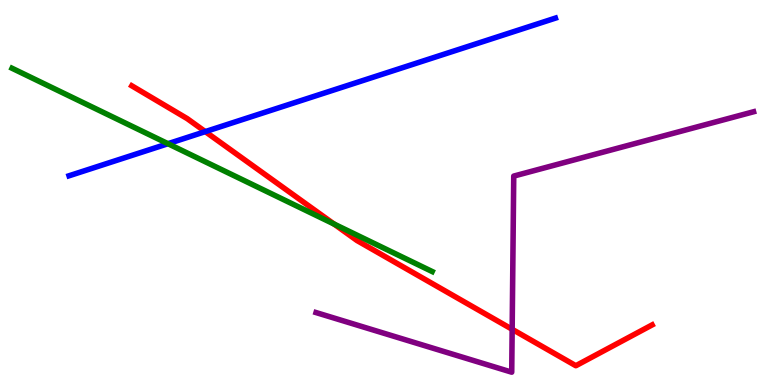[{'lines': ['blue', 'red'], 'intersections': [{'x': 2.65, 'y': 6.58}]}, {'lines': ['green', 'red'], 'intersections': [{'x': 4.31, 'y': 4.18}]}, {'lines': ['purple', 'red'], 'intersections': [{'x': 6.61, 'y': 1.45}]}, {'lines': ['blue', 'green'], 'intersections': [{'x': 2.17, 'y': 6.27}]}, {'lines': ['blue', 'purple'], 'intersections': []}, {'lines': ['green', 'purple'], 'intersections': []}]